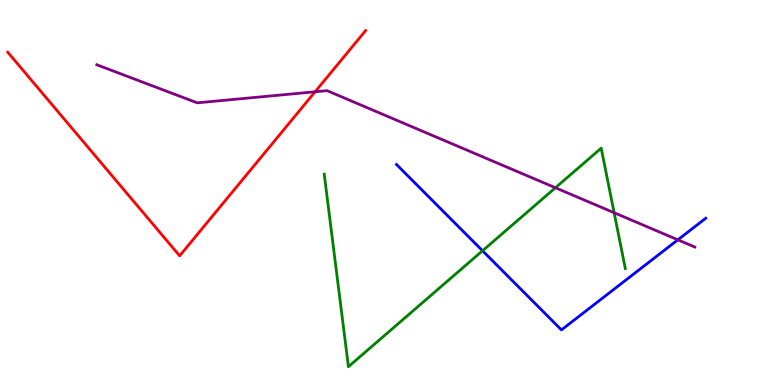[{'lines': ['blue', 'red'], 'intersections': []}, {'lines': ['green', 'red'], 'intersections': []}, {'lines': ['purple', 'red'], 'intersections': [{'x': 4.07, 'y': 7.62}]}, {'lines': ['blue', 'green'], 'intersections': [{'x': 6.23, 'y': 3.49}]}, {'lines': ['blue', 'purple'], 'intersections': [{'x': 8.75, 'y': 3.77}]}, {'lines': ['green', 'purple'], 'intersections': [{'x': 7.17, 'y': 5.12}, {'x': 7.92, 'y': 4.47}]}]